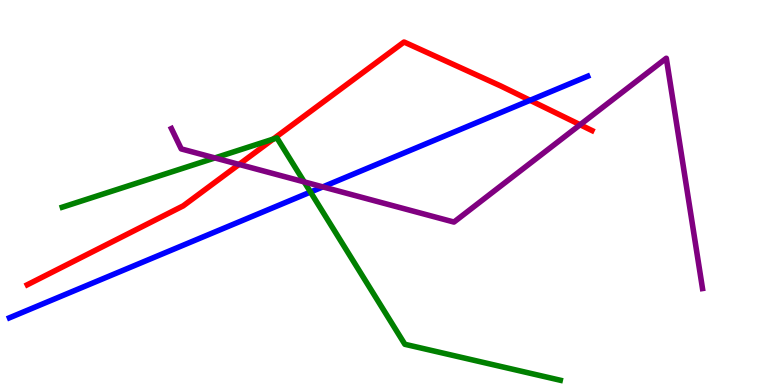[{'lines': ['blue', 'red'], 'intersections': [{'x': 6.84, 'y': 7.39}]}, {'lines': ['green', 'red'], 'intersections': [{'x': 3.52, 'y': 6.39}]}, {'lines': ['purple', 'red'], 'intersections': [{'x': 3.08, 'y': 5.73}, {'x': 7.49, 'y': 6.76}]}, {'lines': ['blue', 'green'], 'intersections': [{'x': 4.01, 'y': 5.01}]}, {'lines': ['blue', 'purple'], 'intersections': [{'x': 4.17, 'y': 5.15}]}, {'lines': ['green', 'purple'], 'intersections': [{'x': 2.77, 'y': 5.9}, {'x': 3.93, 'y': 5.28}]}]